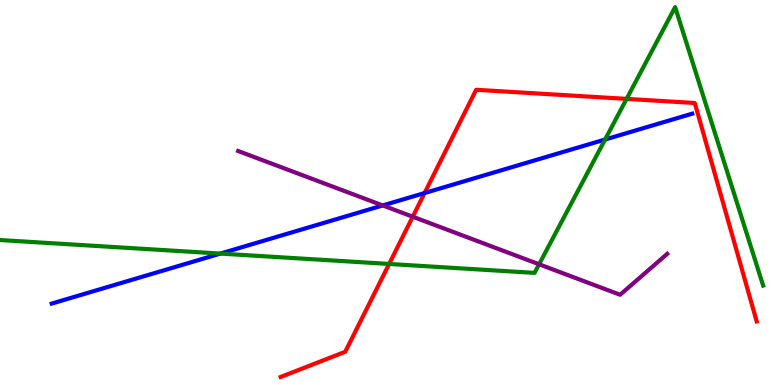[{'lines': ['blue', 'red'], 'intersections': [{'x': 5.48, 'y': 4.99}]}, {'lines': ['green', 'red'], 'intersections': [{'x': 5.02, 'y': 3.14}, {'x': 8.09, 'y': 7.43}]}, {'lines': ['purple', 'red'], 'intersections': [{'x': 5.33, 'y': 4.37}]}, {'lines': ['blue', 'green'], 'intersections': [{'x': 2.84, 'y': 3.41}, {'x': 7.81, 'y': 6.38}]}, {'lines': ['blue', 'purple'], 'intersections': [{'x': 4.94, 'y': 4.66}]}, {'lines': ['green', 'purple'], 'intersections': [{'x': 6.96, 'y': 3.14}]}]